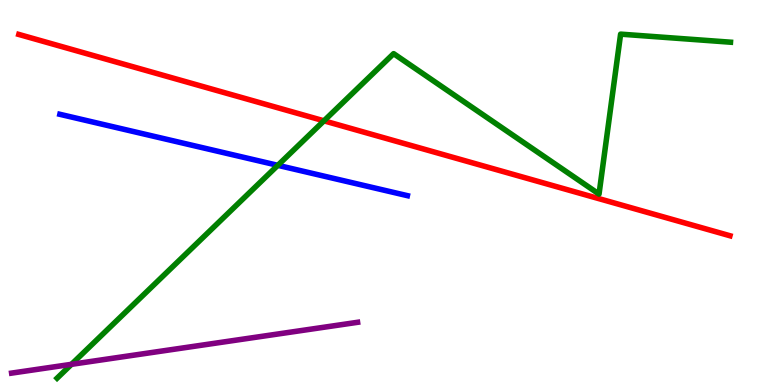[{'lines': ['blue', 'red'], 'intersections': []}, {'lines': ['green', 'red'], 'intersections': [{'x': 4.18, 'y': 6.86}]}, {'lines': ['purple', 'red'], 'intersections': []}, {'lines': ['blue', 'green'], 'intersections': [{'x': 3.58, 'y': 5.71}]}, {'lines': ['blue', 'purple'], 'intersections': []}, {'lines': ['green', 'purple'], 'intersections': [{'x': 0.922, 'y': 0.537}]}]